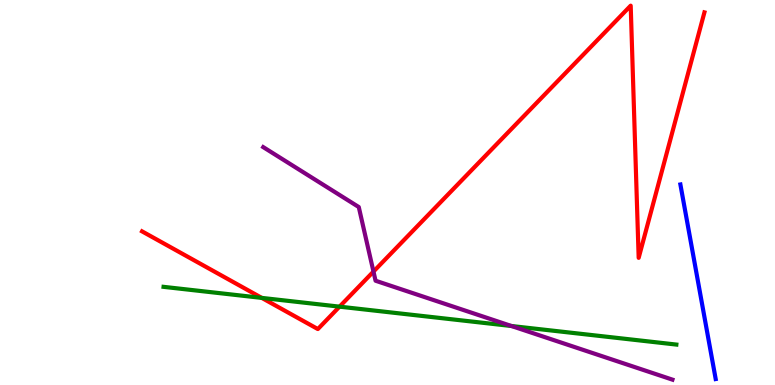[{'lines': ['blue', 'red'], 'intersections': []}, {'lines': ['green', 'red'], 'intersections': [{'x': 3.38, 'y': 2.26}, {'x': 4.38, 'y': 2.04}]}, {'lines': ['purple', 'red'], 'intersections': [{'x': 4.82, 'y': 2.95}]}, {'lines': ['blue', 'green'], 'intersections': []}, {'lines': ['blue', 'purple'], 'intersections': []}, {'lines': ['green', 'purple'], 'intersections': [{'x': 6.6, 'y': 1.53}]}]